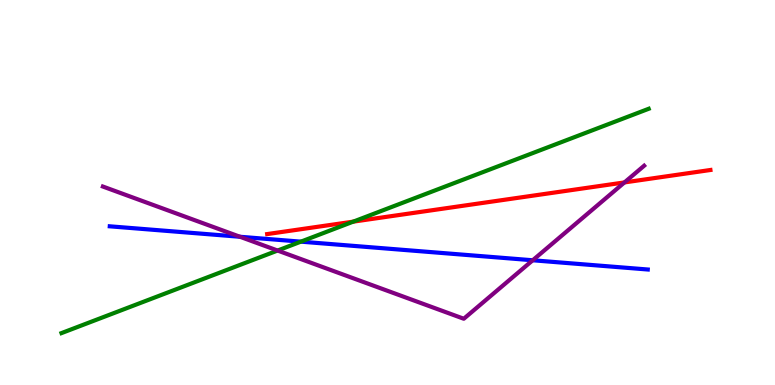[{'lines': ['blue', 'red'], 'intersections': []}, {'lines': ['green', 'red'], 'intersections': [{'x': 4.56, 'y': 4.24}]}, {'lines': ['purple', 'red'], 'intersections': [{'x': 8.06, 'y': 5.26}]}, {'lines': ['blue', 'green'], 'intersections': [{'x': 3.88, 'y': 3.72}]}, {'lines': ['blue', 'purple'], 'intersections': [{'x': 3.1, 'y': 3.85}, {'x': 6.87, 'y': 3.24}]}, {'lines': ['green', 'purple'], 'intersections': [{'x': 3.58, 'y': 3.49}]}]